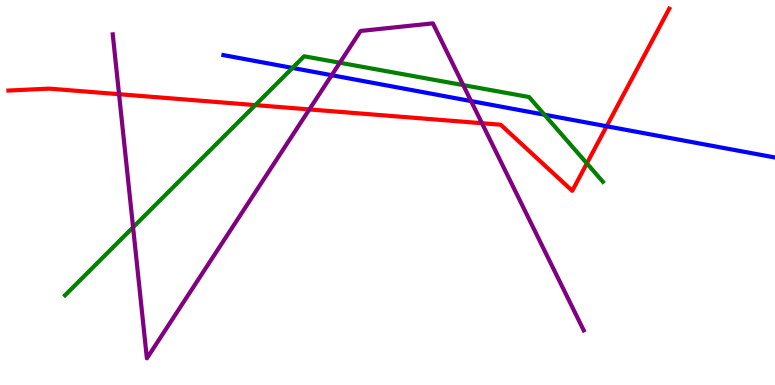[{'lines': ['blue', 'red'], 'intersections': [{'x': 7.83, 'y': 6.72}]}, {'lines': ['green', 'red'], 'intersections': [{'x': 3.29, 'y': 7.27}, {'x': 7.57, 'y': 5.76}]}, {'lines': ['purple', 'red'], 'intersections': [{'x': 1.54, 'y': 7.55}, {'x': 3.99, 'y': 7.16}, {'x': 6.22, 'y': 6.8}]}, {'lines': ['blue', 'green'], 'intersections': [{'x': 3.77, 'y': 8.24}, {'x': 7.03, 'y': 7.02}]}, {'lines': ['blue', 'purple'], 'intersections': [{'x': 4.28, 'y': 8.05}, {'x': 6.08, 'y': 7.37}]}, {'lines': ['green', 'purple'], 'intersections': [{'x': 1.72, 'y': 4.1}, {'x': 4.38, 'y': 8.37}, {'x': 5.98, 'y': 7.79}]}]